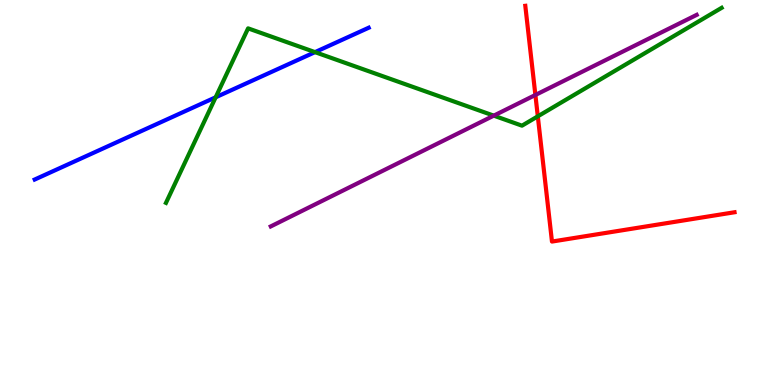[{'lines': ['blue', 'red'], 'intersections': []}, {'lines': ['green', 'red'], 'intersections': [{'x': 6.94, 'y': 6.98}]}, {'lines': ['purple', 'red'], 'intersections': [{'x': 6.91, 'y': 7.53}]}, {'lines': ['blue', 'green'], 'intersections': [{'x': 2.78, 'y': 7.47}, {'x': 4.06, 'y': 8.65}]}, {'lines': ['blue', 'purple'], 'intersections': []}, {'lines': ['green', 'purple'], 'intersections': [{'x': 6.37, 'y': 7.0}]}]